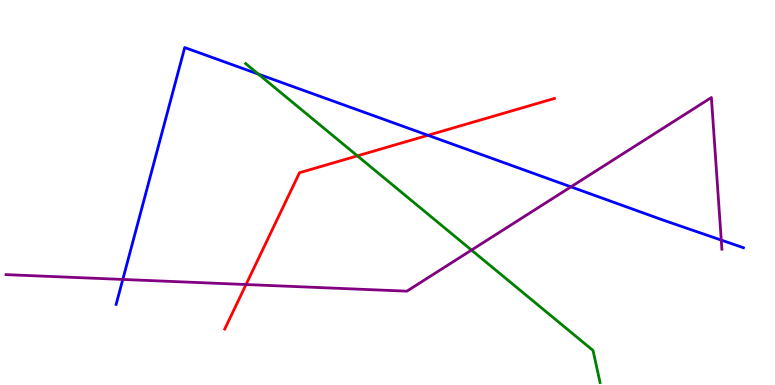[{'lines': ['blue', 'red'], 'intersections': [{'x': 5.52, 'y': 6.49}]}, {'lines': ['green', 'red'], 'intersections': [{'x': 4.61, 'y': 5.95}]}, {'lines': ['purple', 'red'], 'intersections': [{'x': 3.17, 'y': 2.61}]}, {'lines': ['blue', 'green'], 'intersections': [{'x': 3.33, 'y': 8.07}]}, {'lines': ['blue', 'purple'], 'intersections': [{'x': 1.58, 'y': 2.74}, {'x': 7.37, 'y': 5.15}, {'x': 9.31, 'y': 3.76}]}, {'lines': ['green', 'purple'], 'intersections': [{'x': 6.08, 'y': 3.5}]}]